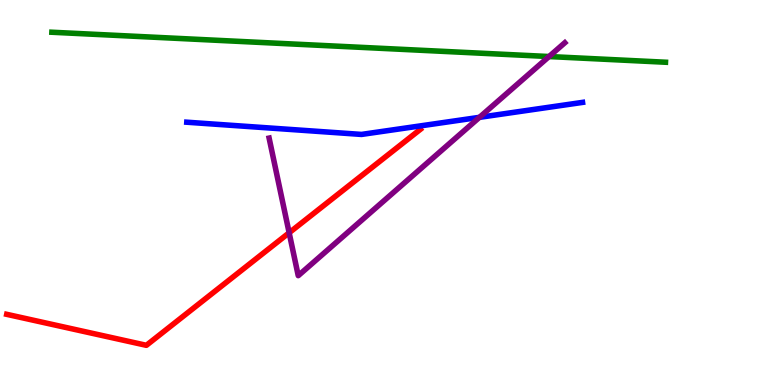[{'lines': ['blue', 'red'], 'intersections': []}, {'lines': ['green', 'red'], 'intersections': []}, {'lines': ['purple', 'red'], 'intersections': [{'x': 3.73, 'y': 3.95}]}, {'lines': ['blue', 'green'], 'intersections': []}, {'lines': ['blue', 'purple'], 'intersections': [{'x': 6.19, 'y': 6.95}]}, {'lines': ['green', 'purple'], 'intersections': [{'x': 7.08, 'y': 8.53}]}]